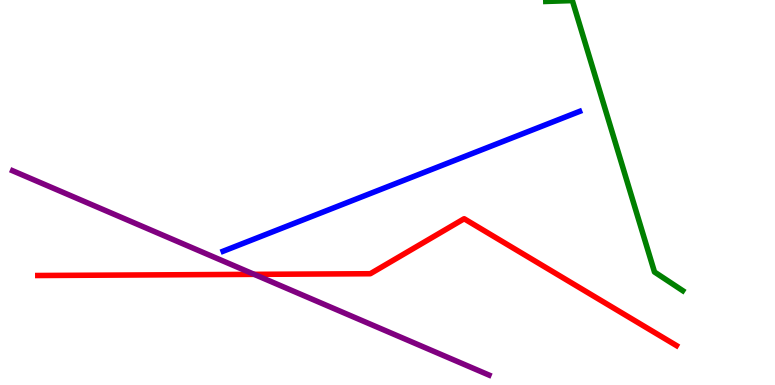[{'lines': ['blue', 'red'], 'intersections': []}, {'lines': ['green', 'red'], 'intersections': []}, {'lines': ['purple', 'red'], 'intersections': [{'x': 3.28, 'y': 2.87}]}, {'lines': ['blue', 'green'], 'intersections': []}, {'lines': ['blue', 'purple'], 'intersections': []}, {'lines': ['green', 'purple'], 'intersections': []}]